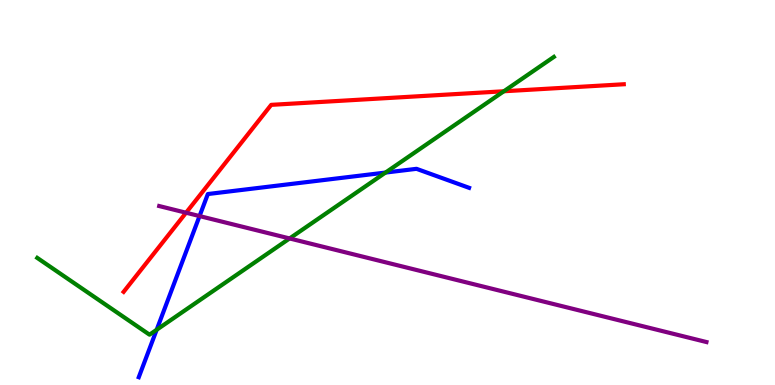[{'lines': ['blue', 'red'], 'intersections': []}, {'lines': ['green', 'red'], 'intersections': [{'x': 6.5, 'y': 7.63}]}, {'lines': ['purple', 'red'], 'intersections': [{'x': 2.4, 'y': 4.47}]}, {'lines': ['blue', 'green'], 'intersections': [{'x': 2.02, 'y': 1.43}, {'x': 4.97, 'y': 5.52}]}, {'lines': ['blue', 'purple'], 'intersections': [{'x': 2.57, 'y': 4.39}]}, {'lines': ['green', 'purple'], 'intersections': [{'x': 3.74, 'y': 3.81}]}]